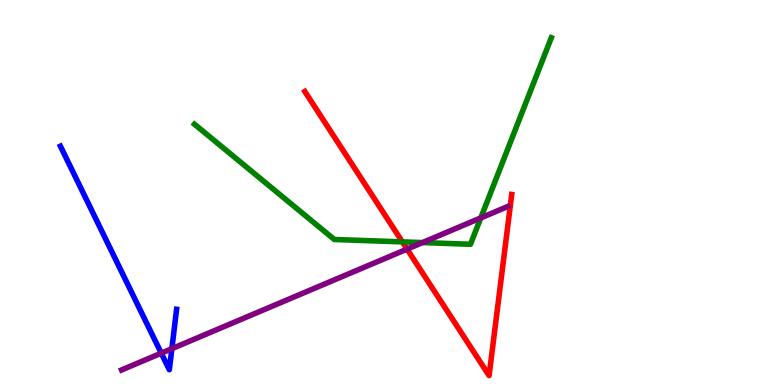[{'lines': ['blue', 'red'], 'intersections': []}, {'lines': ['green', 'red'], 'intersections': [{'x': 5.19, 'y': 3.72}]}, {'lines': ['purple', 'red'], 'intersections': [{'x': 5.25, 'y': 3.53}]}, {'lines': ['blue', 'green'], 'intersections': []}, {'lines': ['blue', 'purple'], 'intersections': [{'x': 2.08, 'y': 0.827}, {'x': 2.22, 'y': 0.943}]}, {'lines': ['green', 'purple'], 'intersections': [{'x': 5.45, 'y': 3.7}, {'x': 6.2, 'y': 4.34}]}]